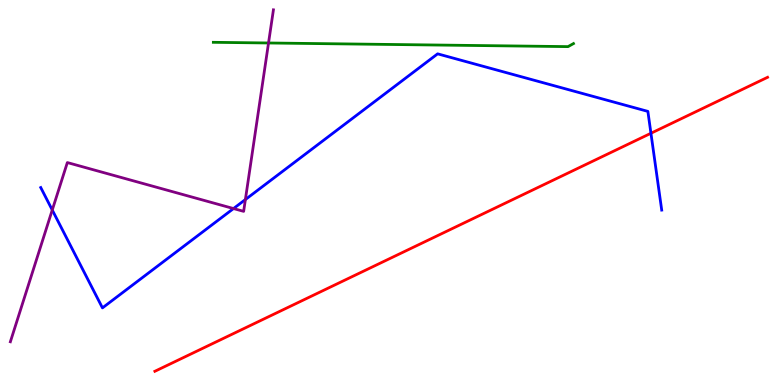[{'lines': ['blue', 'red'], 'intersections': [{'x': 8.4, 'y': 6.54}]}, {'lines': ['green', 'red'], 'intersections': []}, {'lines': ['purple', 'red'], 'intersections': []}, {'lines': ['blue', 'green'], 'intersections': []}, {'lines': ['blue', 'purple'], 'intersections': [{'x': 0.674, 'y': 4.55}, {'x': 3.01, 'y': 4.58}, {'x': 3.17, 'y': 4.82}]}, {'lines': ['green', 'purple'], 'intersections': [{'x': 3.46, 'y': 8.88}]}]